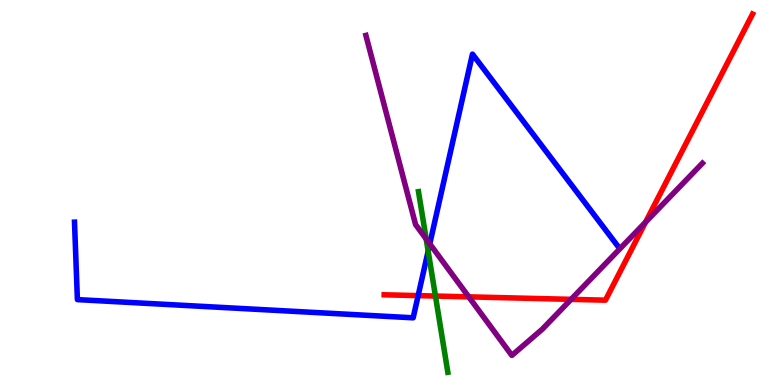[{'lines': ['blue', 'red'], 'intersections': [{'x': 5.4, 'y': 2.32}]}, {'lines': ['green', 'red'], 'intersections': [{'x': 5.62, 'y': 2.31}]}, {'lines': ['purple', 'red'], 'intersections': [{'x': 6.05, 'y': 2.29}, {'x': 7.37, 'y': 2.22}, {'x': 8.33, 'y': 4.23}]}, {'lines': ['blue', 'green'], 'intersections': [{'x': 5.52, 'y': 3.48}]}, {'lines': ['blue', 'purple'], 'intersections': [{'x': 5.55, 'y': 3.67}]}, {'lines': ['green', 'purple'], 'intersections': [{'x': 5.5, 'y': 3.79}]}]